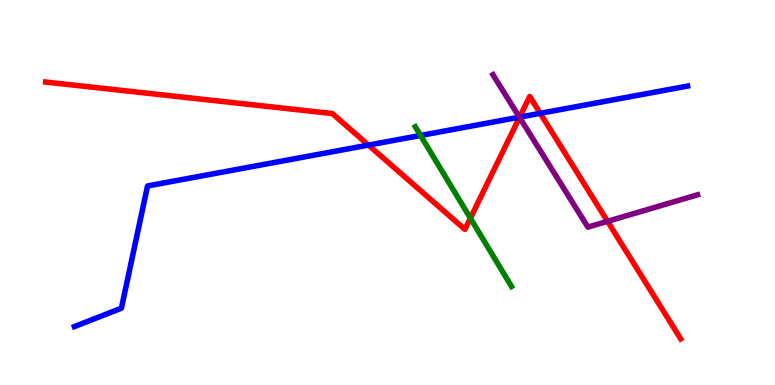[{'lines': ['blue', 'red'], 'intersections': [{'x': 4.75, 'y': 6.23}, {'x': 6.71, 'y': 6.96}, {'x': 6.97, 'y': 7.06}]}, {'lines': ['green', 'red'], 'intersections': [{'x': 6.07, 'y': 4.33}]}, {'lines': ['purple', 'red'], 'intersections': [{'x': 6.7, 'y': 6.95}, {'x': 7.84, 'y': 4.25}]}, {'lines': ['blue', 'green'], 'intersections': [{'x': 5.43, 'y': 6.48}]}, {'lines': ['blue', 'purple'], 'intersections': [{'x': 6.7, 'y': 6.96}]}, {'lines': ['green', 'purple'], 'intersections': []}]